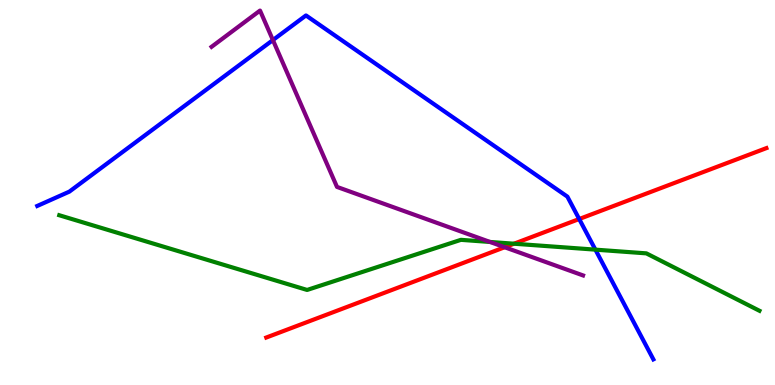[{'lines': ['blue', 'red'], 'intersections': [{'x': 7.47, 'y': 4.31}]}, {'lines': ['green', 'red'], 'intersections': [{'x': 6.63, 'y': 3.67}]}, {'lines': ['purple', 'red'], 'intersections': [{'x': 6.51, 'y': 3.58}]}, {'lines': ['blue', 'green'], 'intersections': [{'x': 7.68, 'y': 3.52}]}, {'lines': ['blue', 'purple'], 'intersections': [{'x': 3.52, 'y': 8.96}]}, {'lines': ['green', 'purple'], 'intersections': [{'x': 6.32, 'y': 3.72}]}]